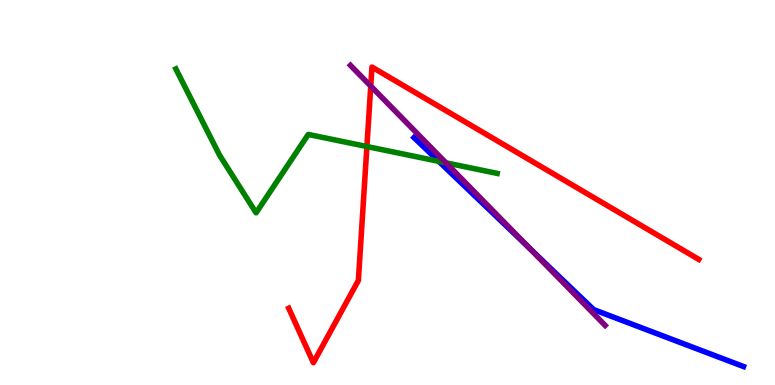[{'lines': ['blue', 'red'], 'intersections': []}, {'lines': ['green', 'red'], 'intersections': [{'x': 4.73, 'y': 6.19}]}, {'lines': ['purple', 'red'], 'intersections': [{'x': 4.78, 'y': 7.76}]}, {'lines': ['blue', 'green'], 'intersections': [{'x': 5.66, 'y': 5.81}]}, {'lines': ['blue', 'purple'], 'intersections': [{'x': 6.84, 'y': 3.55}]}, {'lines': ['green', 'purple'], 'intersections': [{'x': 5.75, 'y': 5.77}]}]